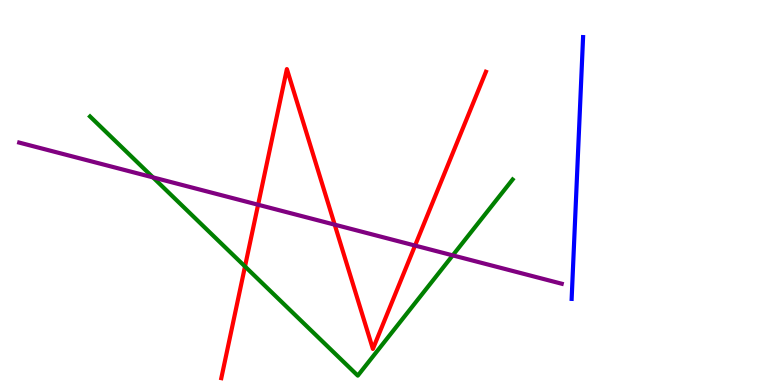[{'lines': ['blue', 'red'], 'intersections': []}, {'lines': ['green', 'red'], 'intersections': [{'x': 3.16, 'y': 3.08}]}, {'lines': ['purple', 'red'], 'intersections': [{'x': 3.33, 'y': 4.68}, {'x': 4.32, 'y': 4.16}, {'x': 5.36, 'y': 3.62}]}, {'lines': ['blue', 'green'], 'intersections': []}, {'lines': ['blue', 'purple'], 'intersections': []}, {'lines': ['green', 'purple'], 'intersections': [{'x': 1.97, 'y': 5.39}, {'x': 5.84, 'y': 3.37}]}]